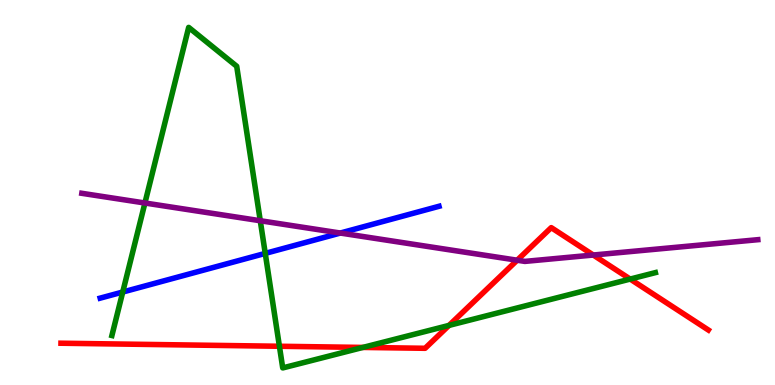[{'lines': ['blue', 'red'], 'intersections': []}, {'lines': ['green', 'red'], 'intersections': [{'x': 3.61, 'y': 1.01}, {'x': 4.68, 'y': 0.976}, {'x': 5.79, 'y': 1.55}, {'x': 8.13, 'y': 2.75}]}, {'lines': ['purple', 'red'], 'intersections': [{'x': 6.67, 'y': 3.24}, {'x': 7.66, 'y': 3.38}]}, {'lines': ['blue', 'green'], 'intersections': [{'x': 1.58, 'y': 2.42}, {'x': 3.42, 'y': 3.42}]}, {'lines': ['blue', 'purple'], 'intersections': [{'x': 4.39, 'y': 3.95}]}, {'lines': ['green', 'purple'], 'intersections': [{'x': 1.87, 'y': 4.73}, {'x': 3.36, 'y': 4.27}]}]